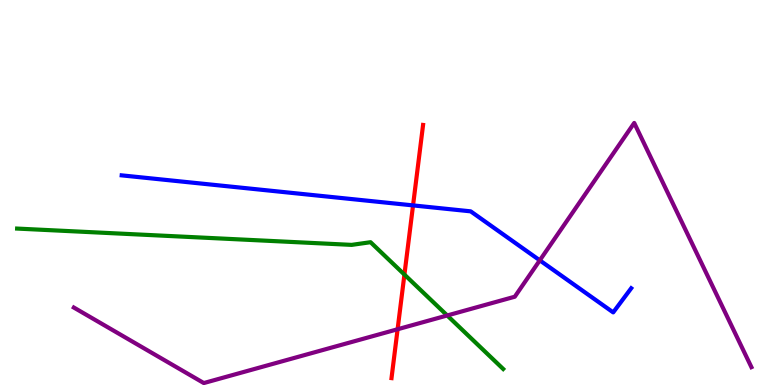[{'lines': ['blue', 'red'], 'intersections': [{'x': 5.33, 'y': 4.66}]}, {'lines': ['green', 'red'], 'intersections': [{'x': 5.22, 'y': 2.87}]}, {'lines': ['purple', 'red'], 'intersections': [{'x': 5.13, 'y': 1.45}]}, {'lines': ['blue', 'green'], 'intersections': []}, {'lines': ['blue', 'purple'], 'intersections': [{'x': 6.97, 'y': 3.24}]}, {'lines': ['green', 'purple'], 'intersections': [{'x': 5.77, 'y': 1.81}]}]